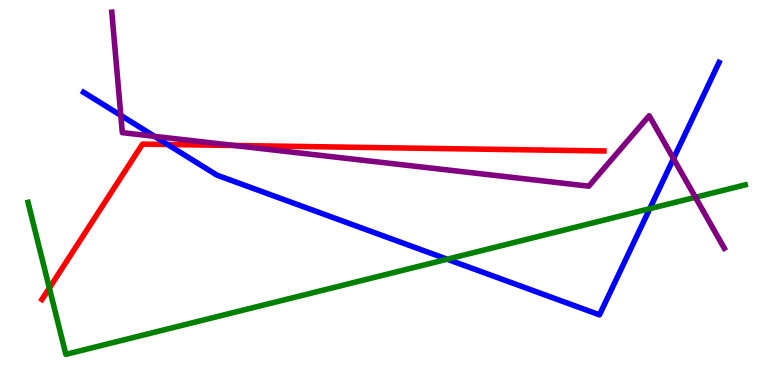[{'lines': ['blue', 'red'], 'intersections': [{'x': 2.16, 'y': 6.25}]}, {'lines': ['green', 'red'], 'intersections': [{'x': 0.637, 'y': 2.52}]}, {'lines': ['purple', 'red'], 'intersections': [{'x': 3.02, 'y': 6.22}]}, {'lines': ['blue', 'green'], 'intersections': [{'x': 5.77, 'y': 3.27}, {'x': 8.38, 'y': 4.58}]}, {'lines': ['blue', 'purple'], 'intersections': [{'x': 1.56, 'y': 7.0}, {'x': 1.99, 'y': 6.46}, {'x': 8.69, 'y': 5.88}]}, {'lines': ['green', 'purple'], 'intersections': [{'x': 8.97, 'y': 4.88}]}]